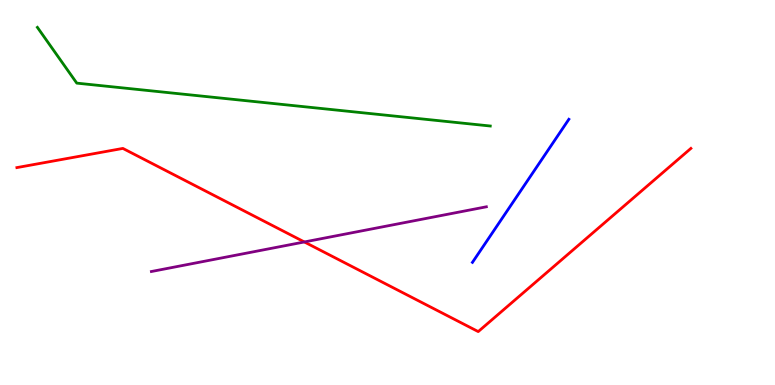[{'lines': ['blue', 'red'], 'intersections': []}, {'lines': ['green', 'red'], 'intersections': []}, {'lines': ['purple', 'red'], 'intersections': [{'x': 3.93, 'y': 3.72}]}, {'lines': ['blue', 'green'], 'intersections': []}, {'lines': ['blue', 'purple'], 'intersections': []}, {'lines': ['green', 'purple'], 'intersections': []}]